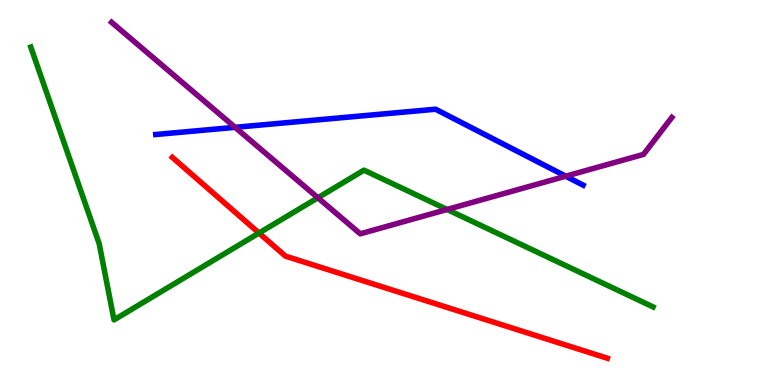[{'lines': ['blue', 'red'], 'intersections': []}, {'lines': ['green', 'red'], 'intersections': [{'x': 3.34, 'y': 3.95}]}, {'lines': ['purple', 'red'], 'intersections': []}, {'lines': ['blue', 'green'], 'intersections': []}, {'lines': ['blue', 'purple'], 'intersections': [{'x': 3.03, 'y': 6.69}, {'x': 7.3, 'y': 5.42}]}, {'lines': ['green', 'purple'], 'intersections': [{'x': 4.1, 'y': 4.86}, {'x': 5.77, 'y': 4.56}]}]